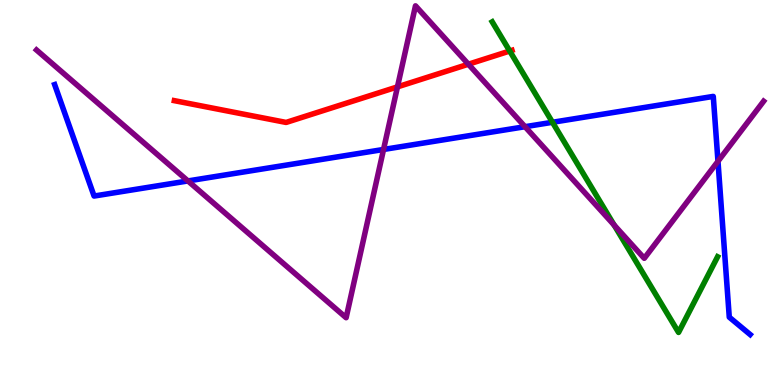[{'lines': ['blue', 'red'], 'intersections': []}, {'lines': ['green', 'red'], 'intersections': [{'x': 6.58, 'y': 8.67}]}, {'lines': ['purple', 'red'], 'intersections': [{'x': 5.13, 'y': 7.74}, {'x': 6.04, 'y': 8.33}]}, {'lines': ['blue', 'green'], 'intersections': [{'x': 7.13, 'y': 6.82}]}, {'lines': ['blue', 'purple'], 'intersections': [{'x': 2.43, 'y': 5.3}, {'x': 4.95, 'y': 6.12}, {'x': 6.77, 'y': 6.71}, {'x': 9.26, 'y': 5.81}]}, {'lines': ['green', 'purple'], 'intersections': [{'x': 7.92, 'y': 4.15}]}]